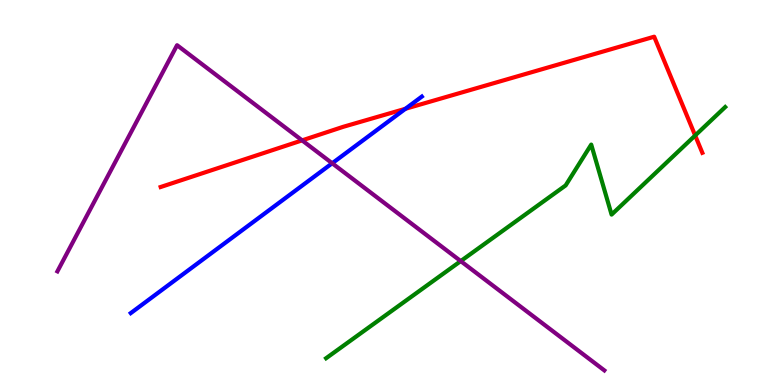[{'lines': ['blue', 'red'], 'intersections': [{'x': 5.23, 'y': 7.17}]}, {'lines': ['green', 'red'], 'intersections': [{'x': 8.97, 'y': 6.48}]}, {'lines': ['purple', 'red'], 'intersections': [{'x': 3.9, 'y': 6.35}]}, {'lines': ['blue', 'green'], 'intersections': []}, {'lines': ['blue', 'purple'], 'intersections': [{'x': 4.29, 'y': 5.76}]}, {'lines': ['green', 'purple'], 'intersections': [{'x': 5.94, 'y': 3.22}]}]